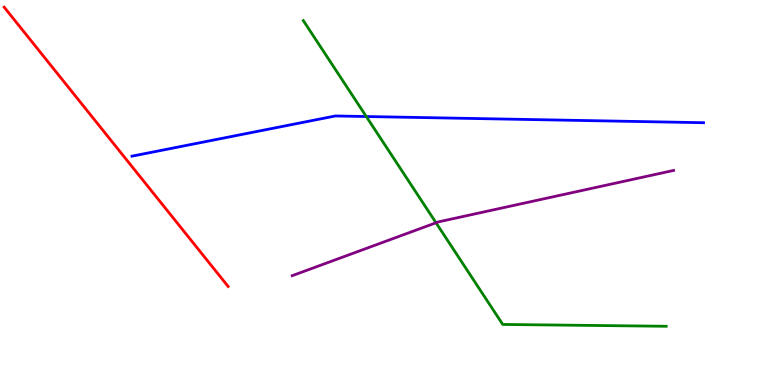[{'lines': ['blue', 'red'], 'intersections': []}, {'lines': ['green', 'red'], 'intersections': []}, {'lines': ['purple', 'red'], 'intersections': []}, {'lines': ['blue', 'green'], 'intersections': [{'x': 4.73, 'y': 6.97}]}, {'lines': ['blue', 'purple'], 'intersections': []}, {'lines': ['green', 'purple'], 'intersections': [{'x': 5.63, 'y': 4.21}]}]